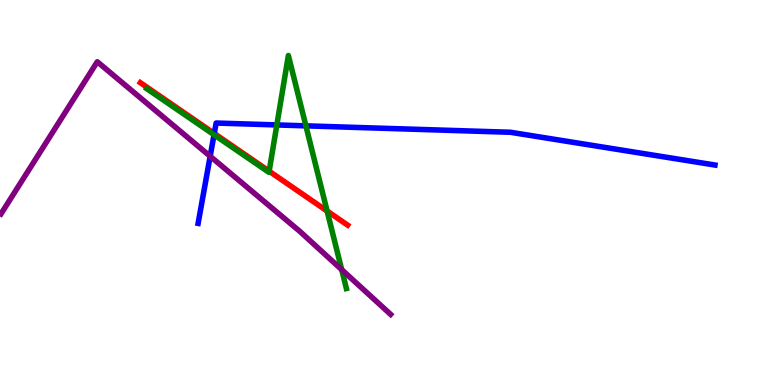[{'lines': ['blue', 'red'], 'intersections': [{'x': 2.76, 'y': 6.53}]}, {'lines': ['green', 'red'], 'intersections': [{'x': 3.47, 'y': 5.55}, {'x': 4.22, 'y': 4.52}]}, {'lines': ['purple', 'red'], 'intersections': []}, {'lines': ['blue', 'green'], 'intersections': [{'x': 2.76, 'y': 6.5}, {'x': 3.57, 'y': 6.75}, {'x': 3.95, 'y': 6.73}]}, {'lines': ['blue', 'purple'], 'intersections': [{'x': 2.71, 'y': 5.94}]}, {'lines': ['green', 'purple'], 'intersections': [{'x': 4.41, 'y': 3.0}]}]